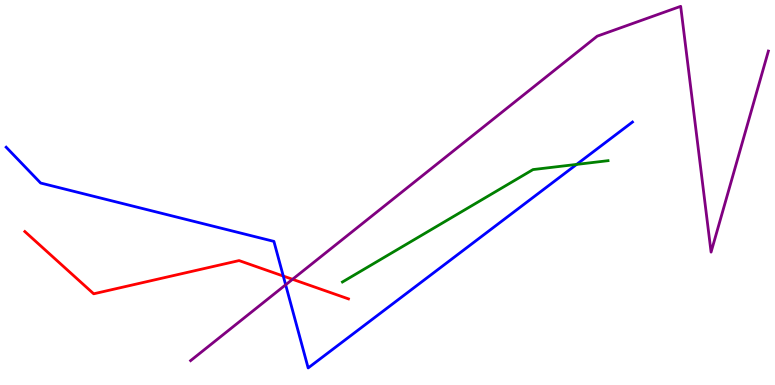[{'lines': ['blue', 'red'], 'intersections': [{'x': 3.66, 'y': 2.83}]}, {'lines': ['green', 'red'], 'intersections': []}, {'lines': ['purple', 'red'], 'intersections': [{'x': 3.77, 'y': 2.75}]}, {'lines': ['blue', 'green'], 'intersections': [{'x': 7.44, 'y': 5.73}]}, {'lines': ['blue', 'purple'], 'intersections': [{'x': 3.69, 'y': 2.6}]}, {'lines': ['green', 'purple'], 'intersections': []}]